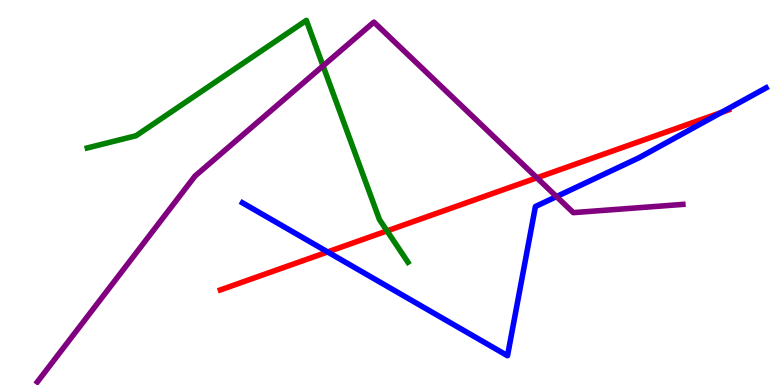[{'lines': ['blue', 'red'], 'intersections': [{'x': 4.23, 'y': 3.46}, {'x': 9.31, 'y': 7.08}]}, {'lines': ['green', 'red'], 'intersections': [{'x': 4.99, 'y': 4.0}]}, {'lines': ['purple', 'red'], 'intersections': [{'x': 6.93, 'y': 5.38}]}, {'lines': ['blue', 'green'], 'intersections': []}, {'lines': ['blue', 'purple'], 'intersections': [{'x': 7.18, 'y': 4.89}]}, {'lines': ['green', 'purple'], 'intersections': [{'x': 4.17, 'y': 8.29}]}]